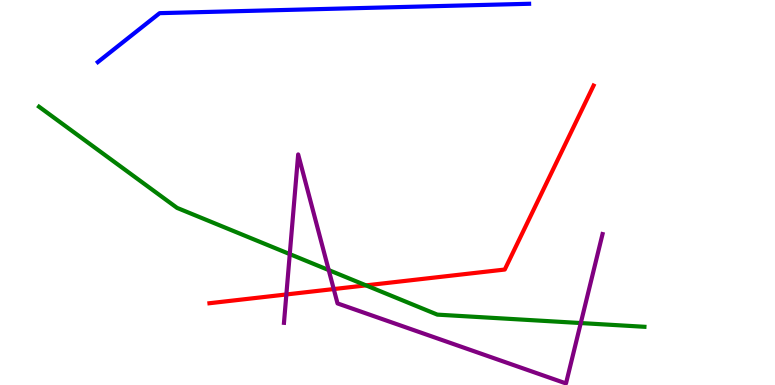[{'lines': ['blue', 'red'], 'intersections': []}, {'lines': ['green', 'red'], 'intersections': [{'x': 4.72, 'y': 2.59}]}, {'lines': ['purple', 'red'], 'intersections': [{'x': 3.69, 'y': 2.35}, {'x': 4.31, 'y': 2.49}]}, {'lines': ['blue', 'green'], 'intersections': []}, {'lines': ['blue', 'purple'], 'intersections': []}, {'lines': ['green', 'purple'], 'intersections': [{'x': 3.74, 'y': 3.4}, {'x': 4.24, 'y': 2.98}, {'x': 7.49, 'y': 1.61}]}]